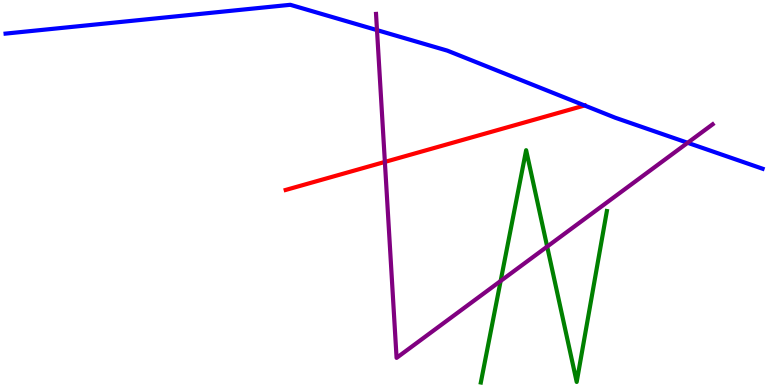[{'lines': ['blue', 'red'], 'intersections': [{'x': 7.54, 'y': 7.26}]}, {'lines': ['green', 'red'], 'intersections': []}, {'lines': ['purple', 'red'], 'intersections': [{'x': 4.97, 'y': 5.79}]}, {'lines': ['blue', 'green'], 'intersections': []}, {'lines': ['blue', 'purple'], 'intersections': [{'x': 4.86, 'y': 9.22}, {'x': 8.87, 'y': 6.29}]}, {'lines': ['green', 'purple'], 'intersections': [{'x': 6.46, 'y': 2.7}, {'x': 7.06, 'y': 3.59}]}]